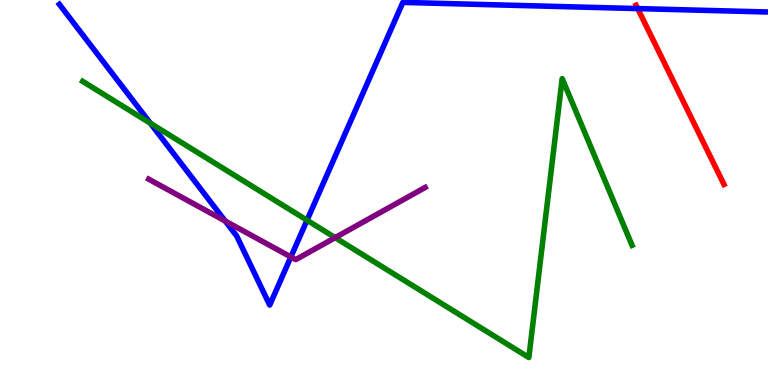[{'lines': ['blue', 'red'], 'intersections': [{'x': 8.23, 'y': 9.78}]}, {'lines': ['green', 'red'], 'intersections': []}, {'lines': ['purple', 'red'], 'intersections': []}, {'lines': ['blue', 'green'], 'intersections': [{'x': 1.94, 'y': 6.8}, {'x': 3.96, 'y': 4.28}]}, {'lines': ['blue', 'purple'], 'intersections': [{'x': 2.91, 'y': 4.26}, {'x': 3.75, 'y': 3.33}]}, {'lines': ['green', 'purple'], 'intersections': [{'x': 4.32, 'y': 3.83}]}]